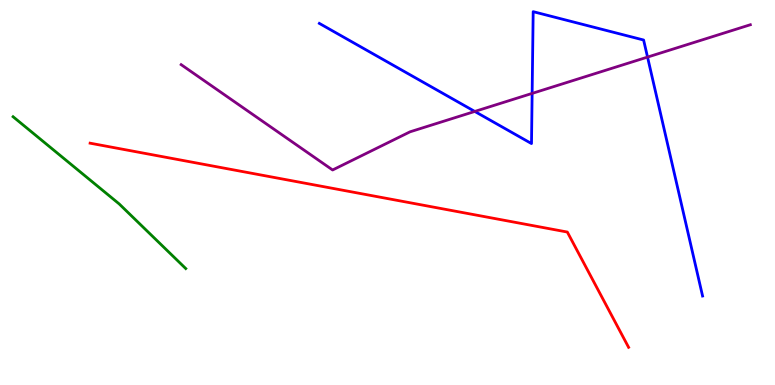[{'lines': ['blue', 'red'], 'intersections': []}, {'lines': ['green', 'red'], 'intersections': []}, {'lines': ['purple', 'red'], 'intersections': []}, {'lines': ['blue', 'green'], 'intersections': []}, {'lines': ['blue', 'purple'], 'intersections': [{'x': 6.13, 'y': 7.11}, {'x': 6.87, 'y': 7.57}, {'x': 8.36, 'y': 8.52}]}, {'lines': ['green', 'purple'], 'intersections': []}]